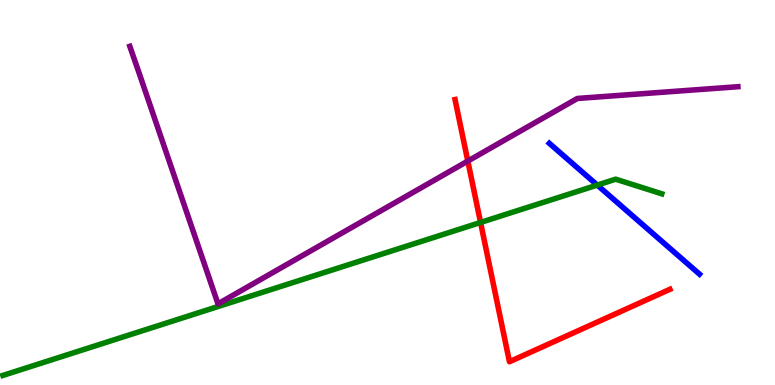[{'lines': ['blue', 'red'], 'intersections': []}, {'lines': ['green', 'red'], 'intersections': [{'x': 6.2, 'y': 4.22}]}, {'lines': ['purple', 'red'], 'intersections': [{'x': 6.04, 'y': 5.82}]}, {'lines': ['blue', 'green'], 'intersections': [{'x': 7.71, 'y': 5.19}]}, {'lines': ['blue', 'purple'], 'intersections': []}, {'lines': ['green', 'purple'], 'intersections': []}]